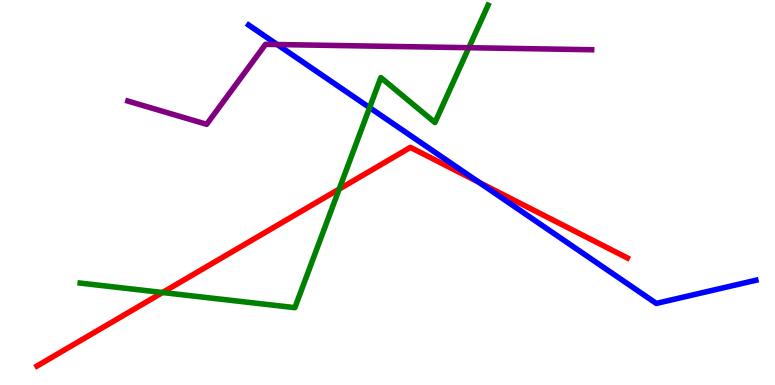[{'lines': ['blue', 'red'], 'intersections': [{'x': 6.18, 'y': 5.26}]}, {'lines': ['green', 'red'], 'intersections': [{'x': 2.1, 'y': 2.4}, {'x': 4.38, 'y': 5.09}]}, {'lines': ['purple', 'red'], 'intersections': []}, {'lines': ['blue', 'green'], 'intersections': [{'x': 4.77, 'y': 7.2}]}, {'lines': ['blue', 'purple'], 'intersections': [{'x': 3.58, 'y': 8.84}]}, {'lines': ['green', 'purple'], 'intersections': [{'x': 6.05, 'y': 8.76}]}]